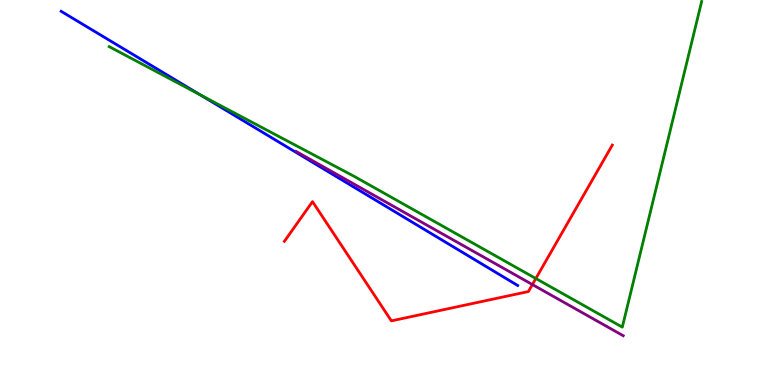[{'lines': ['blue', 'red'], 'intersections': []}, {'lines': ['green', 'red'], 'intersections': [{'x': 6.91, 'y': 2.77}]}, {'lines': ['purple', 'red'], 'intersections': [{'x': 6.87, 'y': 2.61}]}, {'lines': ['blue', 'green'], 'intersections': [{'x': 2.58, 'y': 7.54}]}, {'lines': ['blue', 'purple'], 'intersections': []}, {'lines': ['green', 'purple'], 'intersections': []}]